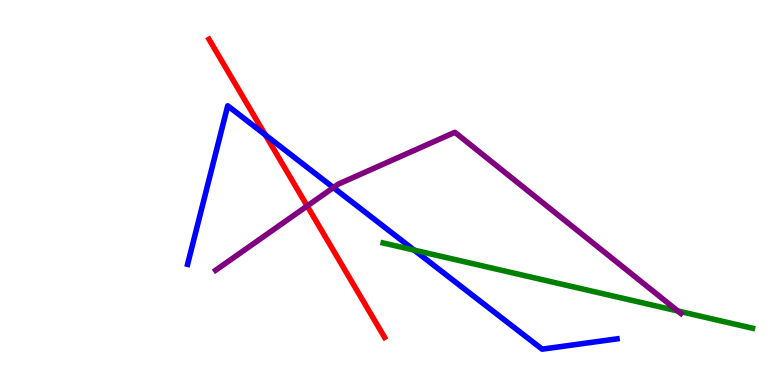[{'lines': ['blue', 'red'], 'intersections': [{'x': 3.42, 'y': 6.5}]}, {'lines': ['green', 'red'], 'intersections': []}, {'lines': ['purple', 'red'], 'intersections': [{'x': 3.96, 'y': 4.65}]}, {'lines': ['blue', 'green'], 'intersections': [{'x': 5.34, 'y': 3.5}]}, {'lines': ['blue', 'purple'], 'intersections': [{'x': 4.3, 'y': 5.13}]}, {'lines': ['green', 'purple'], 'intersections': [{'x': 8.75, 'y': 1.92}]}]